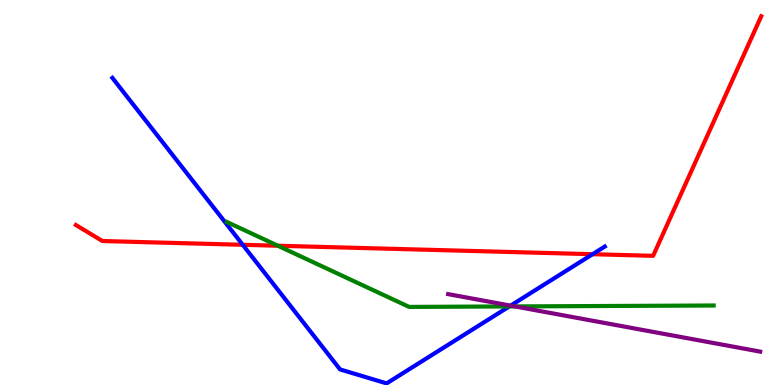[{'lines': ['blue', 'red'], 'intersections': [{'x': 3.13, 'y': 3.64}, {'x': 7.65, 'y': 3.4}]}, {'lines': ['green', 'red'], 'intersections': [{'x': 3.59, 'y': 3.62}]}, {'lines': ['purple', 'red'], 'intersections': []}, {'lines': ['blue', 'green'], 'intersections': [{'x': 6.57, 'y': 2.04}]}, {'lines': ['blue', 'purple'], 'intersections': [{'x': 6.59, 'y': 2.06}]}, {'lines': ['green', 'purple'], 'intersections': [{'x': 6.64, 'y': 2.04}]}]